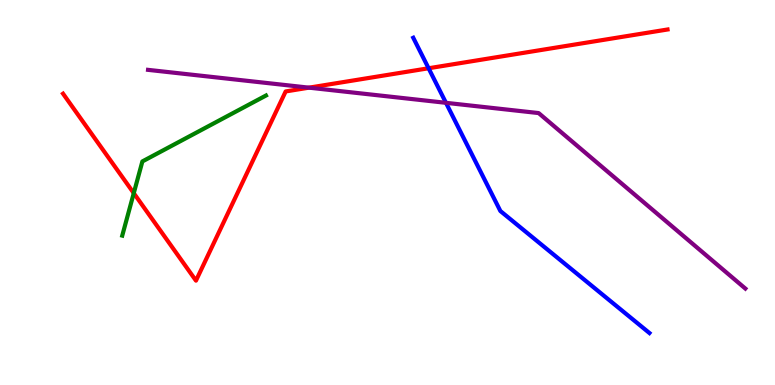[{'lines': ['blue', 'red'], 'intersections': [{'x': 5.53, 'y': 8.23}]}, {'lines': ['green', 'red'], 'intersections': [{'x': 1.73, 'y': 4.98}]}, {'lines': ['purple', 'red'], 'intersections': [{'x': 3.99, 'y': 7.72}]}, {'lines': ['blue', 'green'], 'intersections': []}, {'lines': ['blue', 'purple'], 'intersections': [{'x': 5.75, 'y': 7.33}]}, {'lines': ['green', 'purple'], 'intersections': []}]